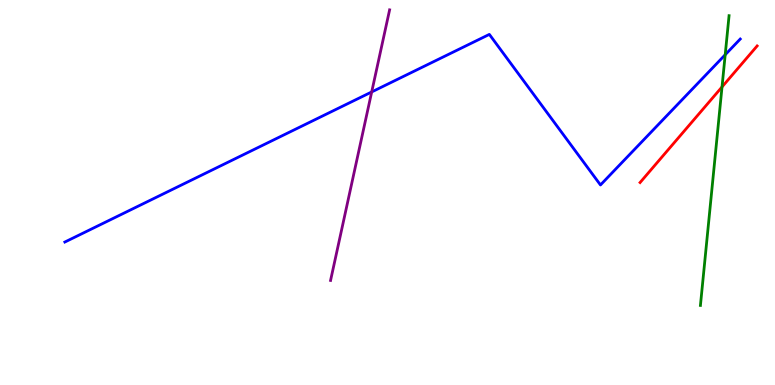[{'lines': ['blue', 'red'], 'intersections': []}, {'lines': ['green', 'red'], 'intersections': [{'x': 9.32, 'y': 7.74}]}, {'lines': ['purple', 'red'], 'intersections': []}, {'lines': ['blue', 'green'], 'intersections': [{'x': 9.36, 'y': 8.58}]}, {'lines': ['blue', 'purple'], 'intersections': [{'x': 4.8, 'y': 7.61}]}, {'lines': ['green', 'purple'], 'intersections': []}]